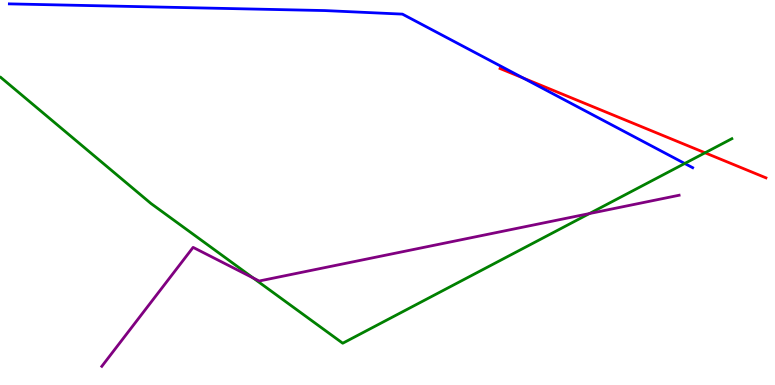[{'lines': ['blue', 'red'], 'intersections': [{'x': 6.75, 'y': 7.97}]}, {'lines': ['green', 'red'], 'intersections': [{'x': 9.1, 'y': 6.03}]}, {'lines': ['purple', 'red'], 'intersections': []}, {'lines': ['blue', 'green'], 'intersections': [{'x': 8.84, 'y': 5.75}]}, {'lines': ['blue', 'purple'], 'intersections': []}, {'lines': ['green', 'purple'], 'intersections': [{'x': 3.27, 'y': 2.78}, {'x': 7.61, 'y': 4.45}]}]